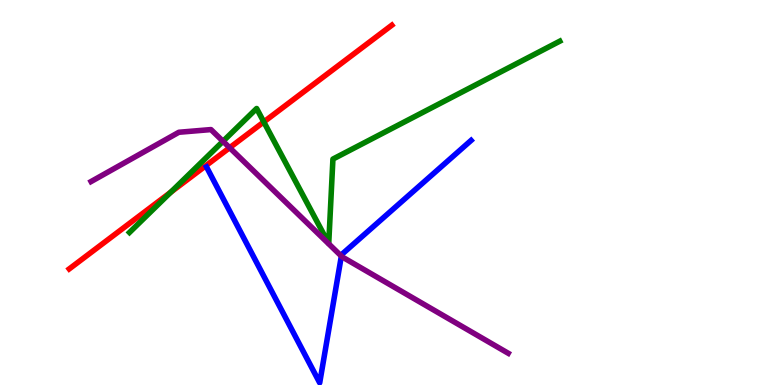[{'lines': ['blue', 'red'], 'intersections': []}, {'lines': ['green', 'red'], 'intersections': [{'x': 2.2, 'y': 5.01}, {'x': 3.4, 'y': 6.83}]}, {'lines': ['purple', 'red'], 'intersections': [{'x': 2.96, 'y': 6.16}]}, {'lines': ['blue', 'green'], 'intersections': []}, {'lines': ['blue', 'purple'], 'intersections': [{'x': 4.4, 'y': 3.35}]}, {'lines': ['green', 'purple'], 'intersections': [{'x': 2.88, 'y': 6.33}]}]